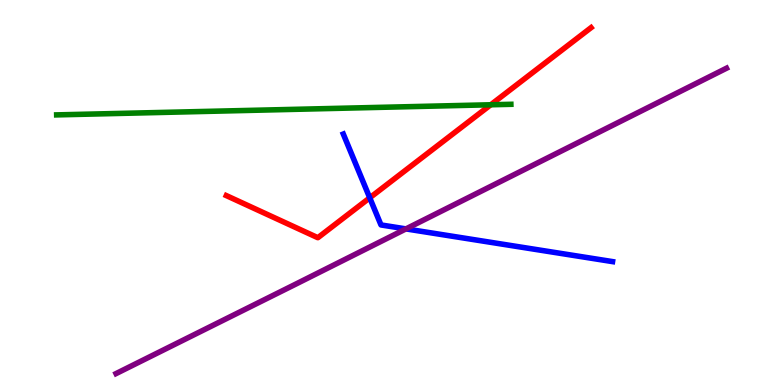[{'lines': ['blue', 'red'], 'intersections': [{'x': 4.77, 'y': 4.86}]}, {'lines': ['green', 'red'], 'intersections': [{'x': 6.33, 'y': 7.28}]}, {'lines': ['purple', 'red'], 'intersections': []}, {'lines': ['blue', 'green'], 'intersections': []}, {'lines': ['blue', 'purple'], 'intersections': [{'x': 5.24, 'y': 4.05}]}, {'lines': ['green', 'purple'], 'intersections': []}]